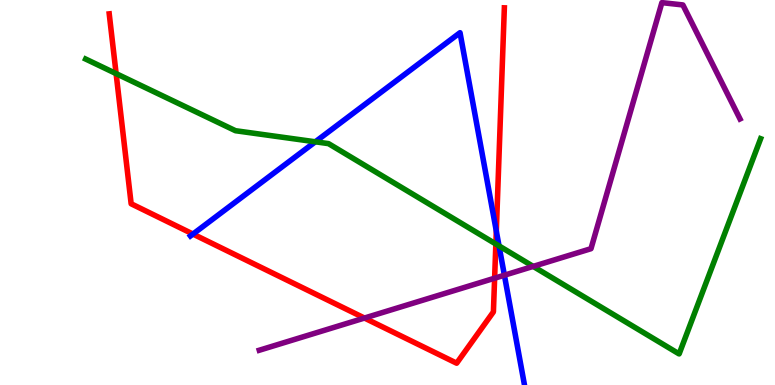[{'lines': ['blue', 'red'], 'intersections': [{'x': 2.49, 'y': 3.92}, {'x': 6.4, 'y': 4.0}]}, {'lines': ['green', 'red'], 'intersections': [{'x': 1.5, 'y': 8.09}, {'x': 6.4, 'y': 3.66}]}, {'lines': ['purple', 'red'], 'intersections': [{'x': 4.7, 'y': 1.74}, {'x': 6.38, 'y': 2.77}]}, {'lines': ['blue', 'green'], 'intersections': [{'x': 4.07, 'y': 6.32}, {'x': 6.44, 'y': 3.61}]}, {'lines': ['blue', 'purple'], 'intersections': [{'x': 6.51, 'y': 2.85}]}, {'lines': ['green', 'purple'], 'intersections': [{'x': 6.88, 'y': 3.08}]}]